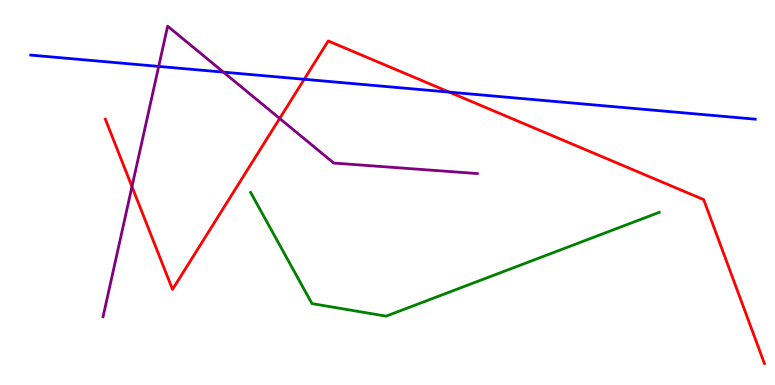[{'lines': ['blue', 'red'], 'intersections': [{'x': 3.93, 'y': 7.94}, {'x': 5.8, 'y': 7.61}]}, {'lines': ['green', 'red'], 'intersections': []}, {'lines': ['purple', 'red'], 'intersections': [{'x': 1.7, 'y': 5.15}, {'x': 3.61, 'y': 6.92}]}, {'lines': ['blue', 'green'], 'intersections': []}, {'lines': ['blue', 'purple'], 'intersections': [{'x': 2.05, 'y': 8.28}, {'x': 2.88, 'y': 8.13}]}, {'lines': ['green', 'purple'], 'intersections': []}]